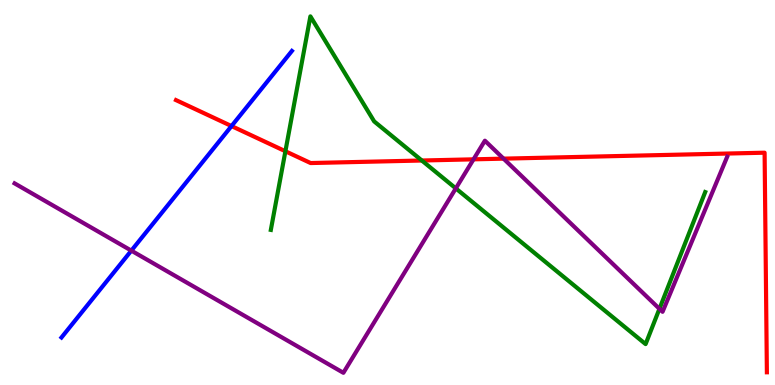[{'lines': ['blue', 'red'], 'intersections': [{'x': 2.99, 'y': 6.73}]}, {'lines': ['green', 'red'], 'intersections': [{'x': 3.68, 'y': 6.07}, {'x': 5.44, 'y': 5.83}]}, {'lines': ['purple', 'red'], 'intersections': [{'x': 6.11, 'y': 5.86}, {'x': 6.5, 'y': 5.88}]}, {'lines': ['blue', 'green'], 'intersections': []}, {'lines': ['blue', 'purple'], 'intersections': [{'x': 1.69, 'y': 3.49}]}, {'lines': ['green', 'purple'], 'intersections': [{'x': 5.88, 'y': 5.11}, {'x': 8.51, 'y': 1.98}]}]